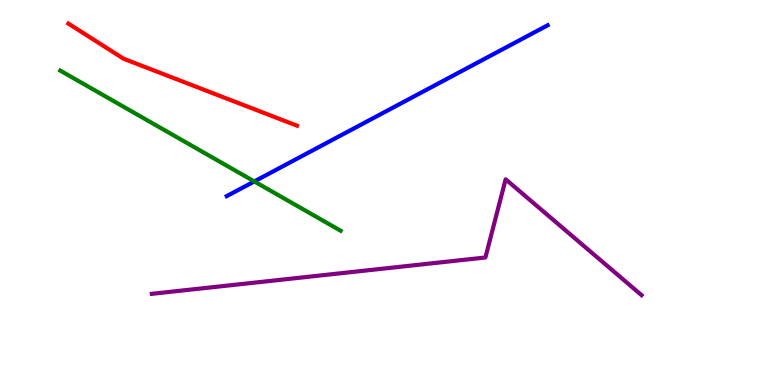[{'lines': ['blue', 'red'], 'intersections': []}, {'lines': ['green', 'red'], 'intersections': []}, {'lines': ['purple', 'red'], 'intersections': []}, {'lines': ['blue', 'green'], 'intersections': [{'x': 3.28, 'y': 5.29}]}, {'lines': ['blue', 'purple'], 'intersections': []}, {'lines': ['green', 'purple'], 'intersections': []}]